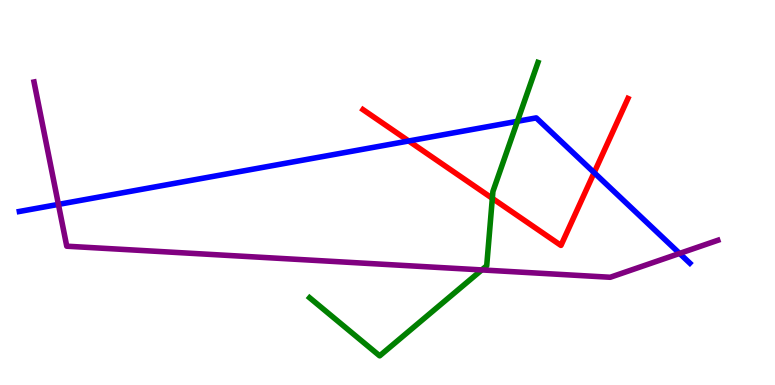[{'lines': ['blue', 'red'], 'intersections': [{'x': 5.27, 'y': 6.34}, {'x': 7.67, 'y': 5.52}]}, {'lines': ['green', 'red'], 'intersections': [{'x': 6.35, 'y': 4.85}]}, {'lines': ['purple', 'red'], 'intersections': []}, {'lines': ['blue', 'green'], 'intersections': [{'x': 6.68, 'y': 6.85}]}, {'lines': ['blue', 'purple'], 'intersections': [{'x': 0.754, 'y': 4.69}, {'x': 8.77, 'y': 3.42}]}, {'lines': ['green', 'purple'], 'intersections': [{'x': 6.22, 'y': 2.99}]}]